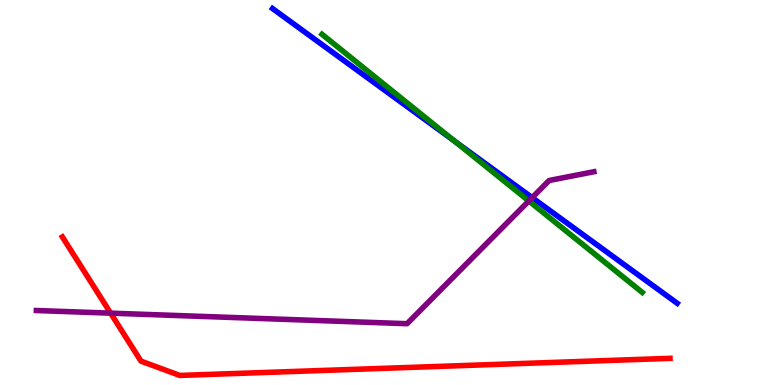[{'lines': ['blue', 'red'], 'intersections': []}, {'lines': ['green', 'red'], 'intersections': []}, {'lines': ['purple', 'red'], 'intersections': [{'x': 1.43, 'y': 1.87}]}, {'lines': ['blue', 'green'], 'intersections': [{'x': 5.86, 'y': 6.34}]}, {'lines': ['blue', 'purple'], 'intersections': [{'x': 6.87, 'y': 4.87}]}, {'lines': ['green', 'purple'], 'intersections': [{'x': 6.82, 'y': 4.78}]}]